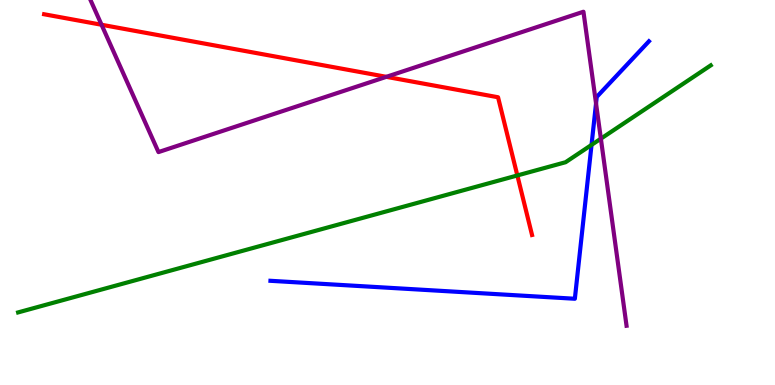[{'lines': ['blue', 'red'], 'intersections': []}, {'lines': ['green', 'red'], 'intersections': [{'x': 6.68, 'y': 5.44}]}, {'lines': ['purple', 'red'], 'intersections': [{'x': 1.31, 'y': 9.36}, {'x': 4.99, 'y': 8.0}]}, {'lines': ['blue', 'green'], 'intersections': [{'x': 7.63, 'y': 6.24}]}, {'lines': ['blue', 'purple'], 'intersections': [{'x': 7.69, 'y': 7.31}]}, {'lines': ['green', 'purple'], 'intersections': [{'x': 7.75, 'y': 6.4}]}]